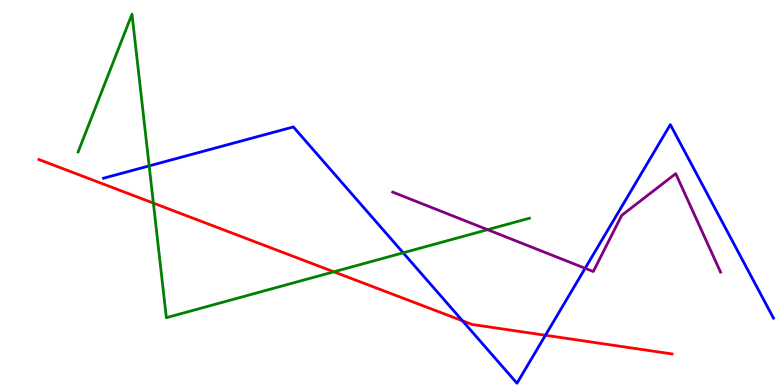[{'lines': ['blue', 'red'], 'intersections': [{'x': 5.97, 'y': 1.67}, {'x': 7.04, 'y': 1.29}]}, {'lines': ['green', 'red'], 'intersections': [{'x': 1.98, 'y': 4.72}, {'x': 4.31, 'y': 2.94}]}, {'lines': ['purple', 'red'], 'intersections': []}, {'lines': ['blue', 'green'], 'intersections': [{'x': 1.92, 'y': 5.69}, {'x': 5.2, 'y': 3.43}]}, {'lines': ['blue', 'purple'], 'intersections': [{'x': 7.55, 'y': 3.03}]}, {'lines': ['green', 'purple'], 'intersections': [{'x': 6.29, 'y': 4.03}]}]